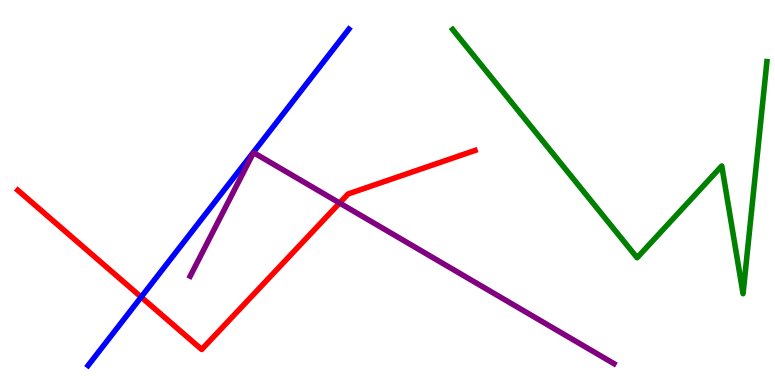[{'lines': ['blue', 'red'], 'intersections': [{'x': 1.82, 'y': 2.28}]}, {'lines': ['green', 'red'], 'intersections': []}, {'lines': ['purple', 'red'], 'intersections': [{'x': 4.38, 'y': 4.73}]}, {'lines': ['blue', 'green'], 'intersections': []}, {'lines': ['blue', 'purple'], 'intersections': []}, {'lines': ['green', 'purple'], 'intersections': []}]